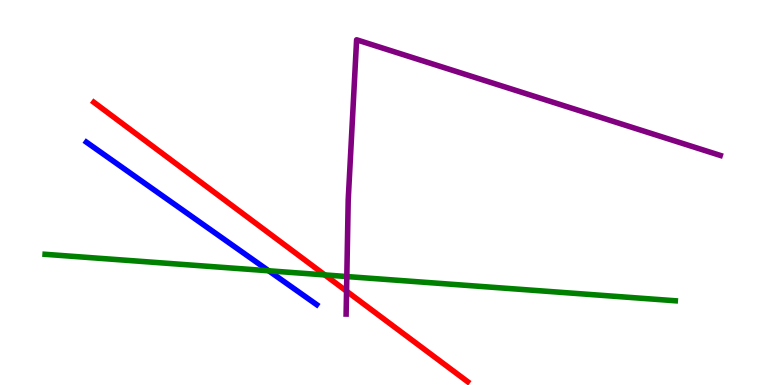[{'lines': ['blue', 'red'], 'intersections': []}, {'lines': ['green', 'red'], 'intersections': [{'x': 4.19, 'y': 2.86}]}, {'lines': ['purple', 'red'], 'intersections': [{'x': 4.47, 'y': 2.44}]}, {'lines': ['blue', 'green'], 'intersections': [{'x': 3.47, 'y': 2.97}]}, {'lines': ['blue', 'purple'], 'intersections': []}, {'lines': ['green', 'purple'], 'intersections': [{'x': 4.47, 'y': 2.82}]}]